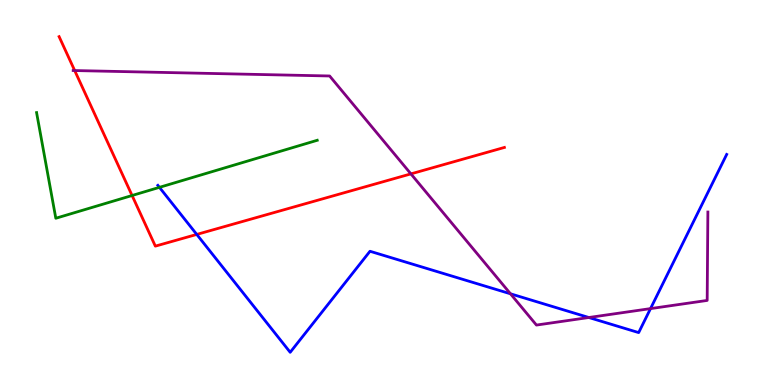[{'lines': ['blue', 'red'], 'intersections': [{'x': 2.54, 'y': 3.91}]}, {'lines': ['green', 'red'], 'intersections': [{'x': 1.7, 'y': 4.92}]}, {'lines': ['purple', 'red'], 'intersections': [{'x': 0.964, 'y': 8.17}, {'x': 5.3, 'y': 5.48}]}, {'lines': ['blue', 'green'], 'intersections': [{'x': 2.06, 'y': 5.13}]}, {'lines': ['blue', 'purple'], 'intersections': [{'x': 6.59, 'y': 2.37}, {'x': 7.6, 'y': 1.75}, {'x': 8.39, 'y': 1.98}]}, {'lines': ['green', 'purple'], 'intersections': []}]